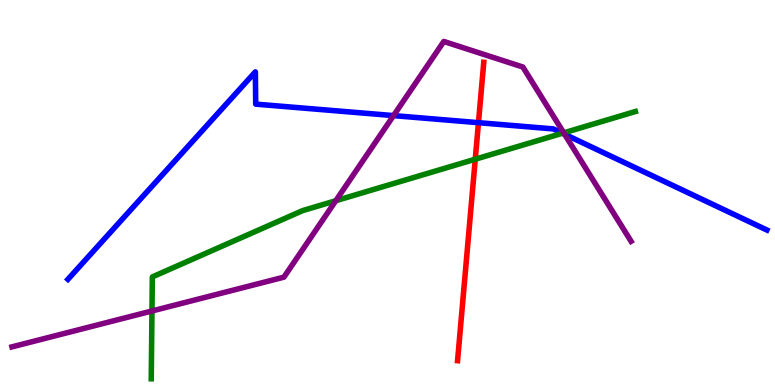[{'lines': ['blue', 'red'], 'intersections': [{'x': 6.17, 'y': 6.81}]}, {'lines': ['green', 'red'], 'intersections': [{'x': 6.13, 'y': 5.86}]}, {'lines': ['purple', 'red'], 'intersections': []}, {'lines': ['blue', 'green'], 'intersections': [{'x': 7.26, 'y': 6.54}]}, {'lines': ['blue', 'purple'], 'intersections': [{'x': 5.08, 'y': 7.0}, {'x': 7.29, 'y': 6.51}]}, {'lines': ['green', 'purple'], 'intersections': [{'x': 1.96, 'y': 1.92}, {'x': 4.33, 'y': 4.79}, {'x': 7.27, 'y': 6.55}]}]